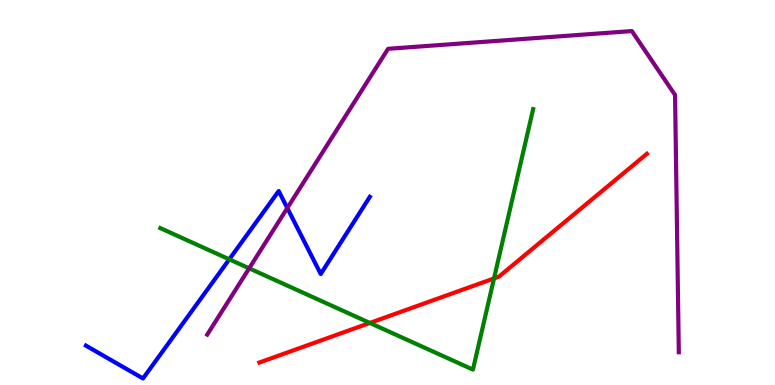[{'lines': ['blue', 'red'], 'intersections': []}, {'lines': ['green', 'red'], 'intersections': [{'x': 4.77, 'y': 1.61}, {'x': 6.37, 'y': 2.77}]}, {'lines': ['purple', 'red'], 'intersections': []}, {'lines': ['blue', 'green'], 'intersections': [{'x': 2.96, 'y': 3.26}]}, {'lines': ['blue', 'purple'], 'intersections': [{'x': 3.71, 'y': 4.6}]}, {'lines': ['green', 'purple'], 'intersections': [{'x': 3.22, 'y': 3.03}]}]